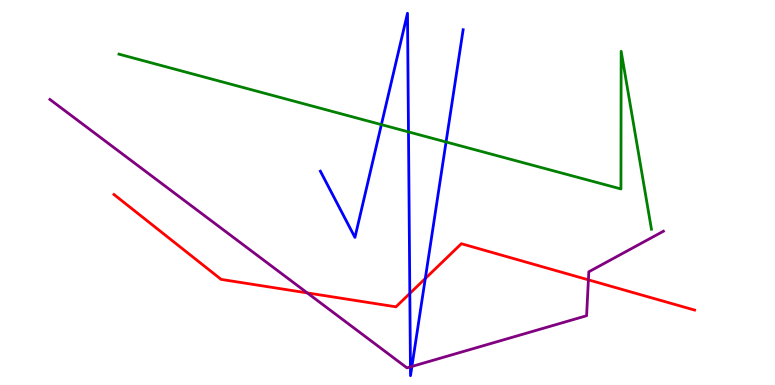[{'lines': ['blue', 'red'], 'intersections': [{'x': 5.29, 'y': 2.38}, {'x': 5.49, 'y': 2.77}]}, {'lines': ['green', 'red'], 'intersections': []}, {'lines': ['purple', 'red'], 'intersections': [{'x': 3.96, 'y': 2.39}, {'x': 7.59, 'y': 2.73}]}, {'lines': ['blue', 'green'], 'intersections': [{'x': 4.92, 'y': 6.76}, {'x': 5.27, 'y': 6.57}, {'x': 5.76, 'y': 6.31}]}, {'lines': ['blue', 'purple'], 'intersections': [{'x': 5.3, 'y': 0.471}, {'x': 5.31, 'y': 0.482}]}, {'lines': ['green', 'purple'], 'intersections': []}]